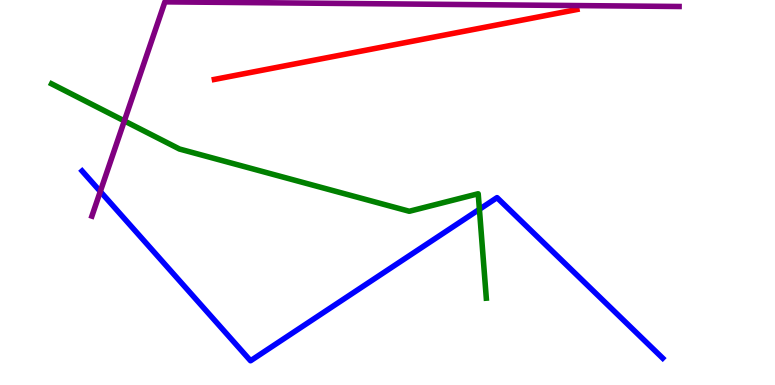[{'lines': ['blue', 'red'], 'intersections': []}, {'lines': ['green', 'red'], 'intersections': []}, {'lines': ['purple', 'red'], 'intersections': []}, {'lines': ['blue', 'green'], 'intersections': [{'x': 6.19, 'y': 4.56}]}, {'lines': ['blue', 'purple'], 'intersections': [{'x': 1.29, 'y': 5.03}]}, {'lines': ['green', 'purple'], 'intersections': [{'x': 1.6, 'y': 6.86}]}]